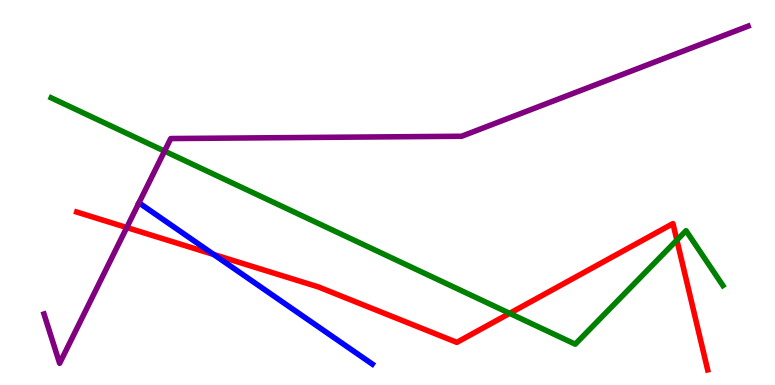[{'lines': ['blue', 'red'], 'intersections': [{'x': 2.76, 'y': 3.39}]}, {'lines': ['green', 'red'], 'intersections': [{'x': 6.58, 'y': 1.86}, {'x': 8.73, 'y': 3.76}]}, {'lines': ['purple', 'red'], 'intersections': [{'x': 1.64, 'y': 4.09}]}, {'lines': ['blue', 'green'], 'intersections': []}, {'lines': ['blue', 'purple'], 'intersections': []}, {'lines': ['green', 'purple'], 'intersections': [{'x': 2.12, 'y': 6.08}]}]